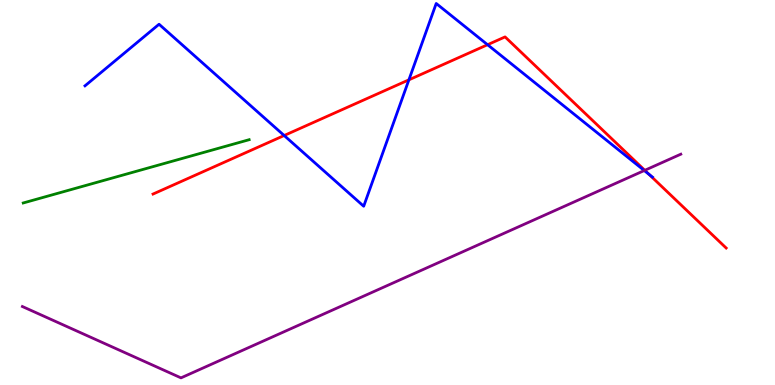[{'lines': ['blue', 'red'], 'intersections': [{'x': 3.67, 'y': 6.48}, {'x': 5.28, 'y': 7.93}, {'x': 6.29, 'y': 8.84}, {'x': 8.37, 'y': 5.47}]}, {'lines': ['green', 'red'], 'intersections': []}, {'lines': ['purple', 'red'], 'intersections': [{'x': 8.32, 'y': 5.58}]}, {'lines': ['blue', 'green'], 'intersections': []}, {'lines': ['blue', 'purple'], 'intersections': [{'x': 8.31, 'y': 5.57}]}, {'lines': ['green', 'purple'], 'intersections': []}]